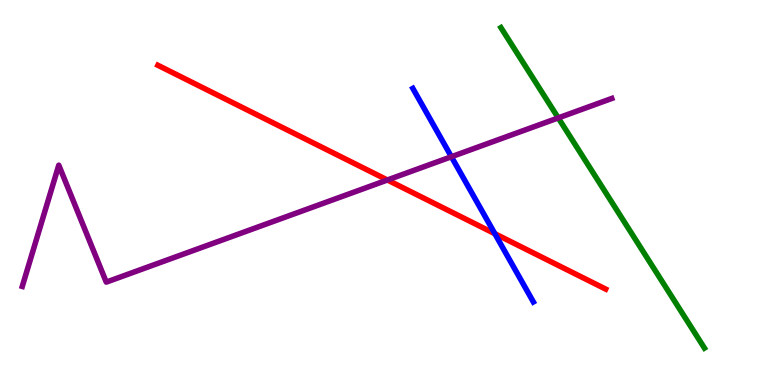[{'lines': ['blue', 'red'], 'intersections': [{'x': 6.38, 'y': 3.93}]}, {'lines': ['green', 'red'], 'intersections': []}, {'lines': ['purple', 'red'], 'intersections': [{'x': 5.0, 'y': 5.32}]}, {'lines': ['blue', 'green'], 'intersections': []}, {'lines': ['blue', 'purple'], 'intersections': [{'x': 5.82, 'y': 5.93}]}, {'lines': ['green', 'purple'], 'intersections': [{'x': 7.2, 'y': 6.94}]}]